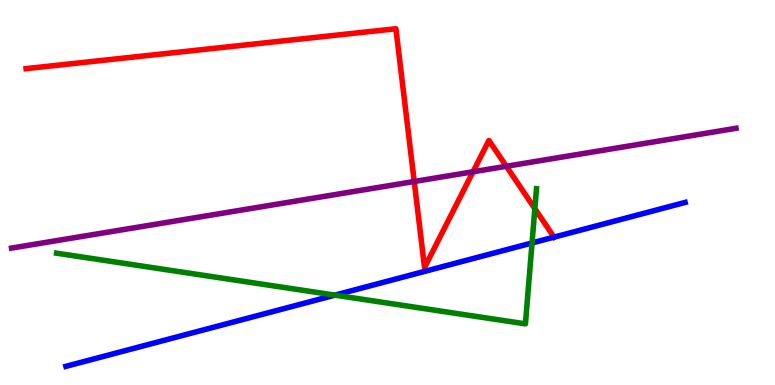[{'lines': ['blue', 'red'], 'intersections': [{'x': 7.15, 'y': 3.84}]}, {'lines': ['green', 'red'], 'intersections': [{'x': 6.9, 'y': 4.58}]}, {'lines': ['purple', 'red'], 'intersections': [{'x': 5.34, 'y': 5.29}, {'x': 6.1, 'y': 5.54}, {'x': 6.53, 'y': 5.68}]}, {'lines': ['blue', 'green'], 'intersections': [{'x': 4.32, 'y': 2.33}, {'x': 6.87, 'y': 3.69}]}, {'lines': ['blue', 'purple'], 'intersections': []}, {'lines': ['green', 'purple'], 'intersections': []}]